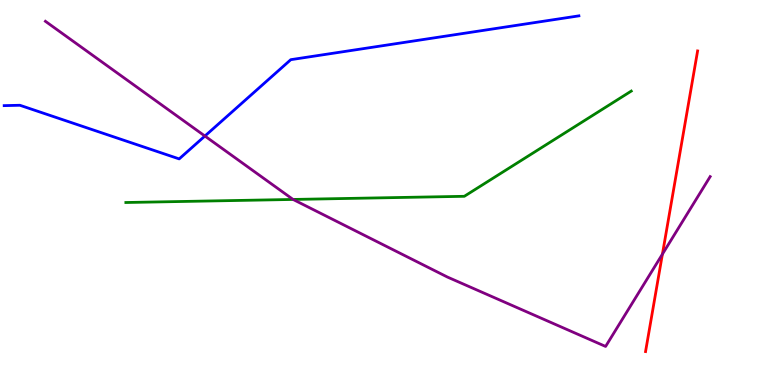[{'lines': ['blue', 'red'], 'intersections': []}, {'lines': ['green', 'red'], 'intersections': []}, {'lines': ['purple', 'red'], 'intersections': [{'x': 8.55, 'y': 3.4}]}, {'lines': ['blue', 'green'], 'intersections': []}, {'lines': ['blue', 'purple'], 'intersections': [{'x': 2.64, 'y': 6.47}]}, {'lines': ['green', 'purple'], 'intersections': [{'x': 3.78, 'y': 4.82}]}]